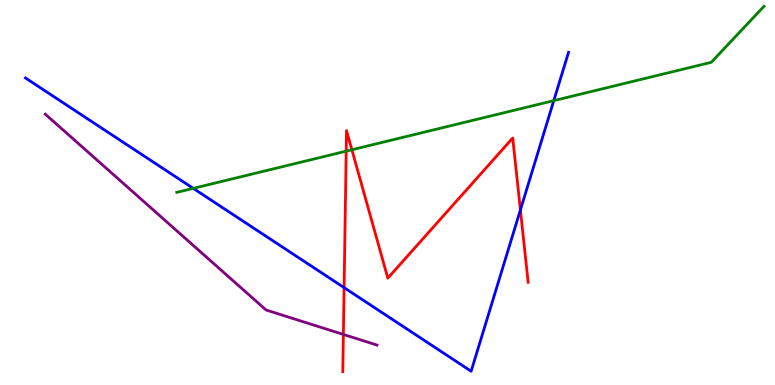[{'lines': ['blue', 'red'], 'intersections': [{'x': 4.44, 'y': 2.53}, {'x': 6.71, 'y': 4.55}]}, {'lines': ['green', 'red'], 'intersections': [{'x': 4.47, 'y': 6.07}, {'x': 4.54, 'y': 6.11}]}, {'lines': ['purple', 'red'], 'intersections': [{'x': 4.43, 'y': 1.31}]}, {'lines': ['blue', 'green'], 'intersections': [{'x': 2.49, 'y': 5.11}, {'x': 7.15, 'y': 7.39}]}, {'lines': ['blue', 'purple'], 'intersections': []}, {'lines': ['green', 'purple'], 'intersections': []}]